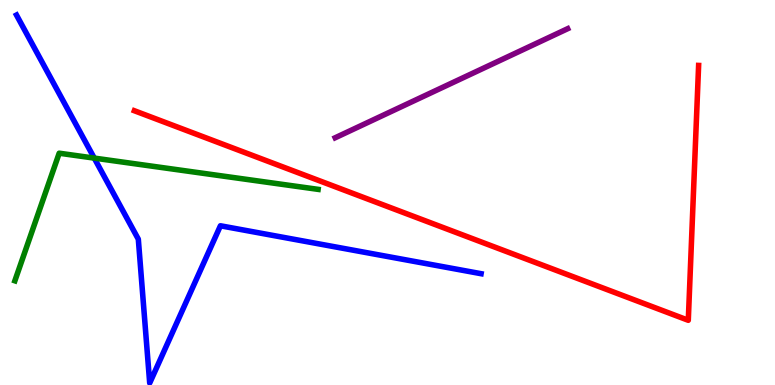[{'lines': ['blue', 'red'], 'intersections': []}, {'lines': ['green', 'red'], 'intersections': []}, {'lines': ['purple', 'red'], 'intersections': []}, {'lines': ['blue', 'green'], 'intersections': [{'x': 1.22, 'y': 5.89}]}, {'lines': ['blue', 'purple'], 'intersections': []}, {'lines': ['green', 'purple'], 'intersections': []}]